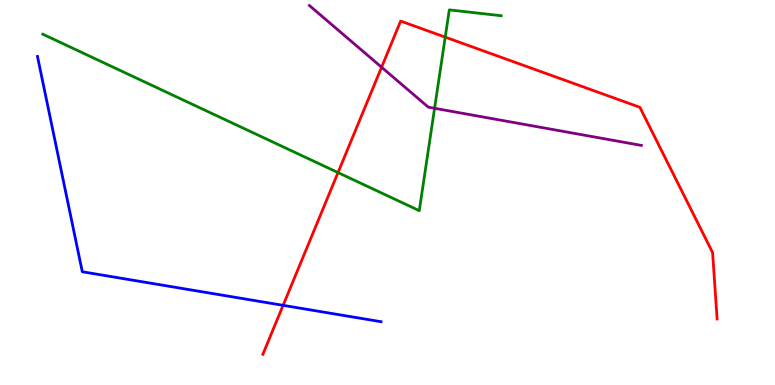[{'lines': ['blue', 'red'], 'intersections': [{'x': 3.65, 'y': 2.07}]}, {'lines': ['green', 'red'], 'intersections': [{'x': 4.36, 'y': 5.52}, {'x': 5.74, 'y': 9.04}]}, {'lines': ['purple', 'red'], 'intersections': [{'x': 4.92, 'y': 8.25}]}, {'lines': ['blue', 'green'], 'intersections': []}, {'lines': ['blue', 'purple'], 'intersections': []}, {'lines': ['green', 'purple'], 'intersections': [{'x': 5.61, 'y': 7.19}]}]